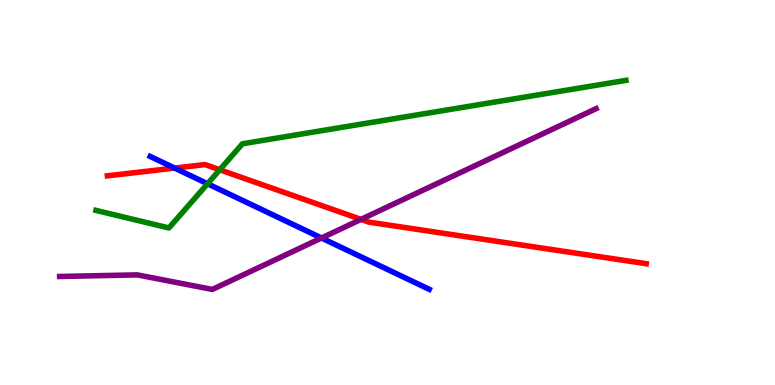[{'lines': ['blue', 'red'], 'intersections': [{'x': 2.25, 'y': 5.63}]}, {'lines': ['green', 'red'], 'intersections': [{'x': 2.84, 'y': 5.59}]}, {'lines': ['purple', 'red'], 'intersections': [{'x': 4.66, 'y': 4.3}]}, {'lines': ['blue', 'green'], 'intersections': [{'x': 2.68, 'y': 5.23}]}, {'lines': ['blue', 'purple'], 'intersections': [{'x': 4.15, 'y': 3.82}]}, {'lines': ['green', 'purple'], 'intersections': []}]